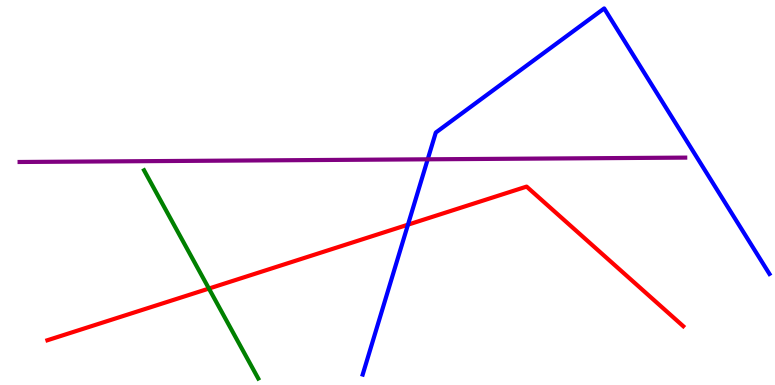[{'lines': ['blue', 'red'], 'intersections': [{'x': 5.26, 'y': 4.16}]}, {'lines': ['green', 'red'], 'intersections': [{'x': 2.7, 'y': 2.5}]}, {'lines': ['purple', 'red'], 'intersections': []}, {'lines': ['blue', 'green'], 'intersections': []}, {'lines': ['blue', 'purple'], 'intersections': [{'x': 5.52, 'y': 5.86}]}, {'lines': ['green', 'purple'], 'intersections': []}]